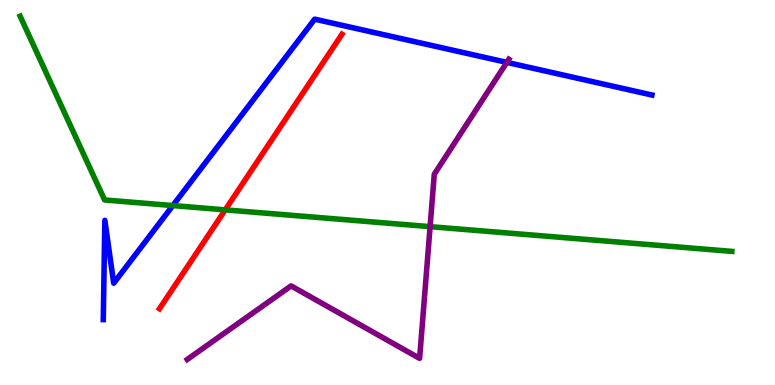[{'lines': ['blue', 'red'], 'intersections': []}, {'lines': ['green', 'red'], 'intersections': [{'x': 2.91, 'y': 4.55}]}, {'lines': ['purple', 'red'], 'intersections': []}, {'lines': ['blue', 'green'], 'intersections': [{'x': 2.23, 'y': 4.66}]}, {'lines': ['blue', 'purple'], 'intersections': [{'x': 6.54, 'y': 8.38}]}, {'lines': ['green', 'purple'], 'intersections': [{'x': 5.55, 'y': 4.11}]}]